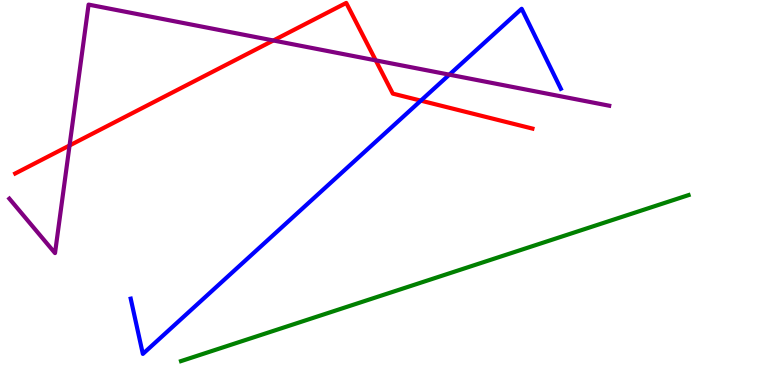[{'lines': ['blue', 'red'], 'intersections': [{'x': 5.43, 'y': 7.39}]}, {'lines': ['green', 'red'], 'intersections': []}, {'lines': ['purple', 'red'], 'intersections': [{'x': 0.898, 'y': 6.22}, {'x': 3.53, 'y': 8.95}, {'x': 4.85, 'y': 8.43}]}, {'lines': ['blue', 'green'], 'intersections': []}, {'lines': ['blue', 'purple'], 'intersections': [{'x': 5.8, 'y': 8.06}]}, {'lines': ['green', 'purple'], 'intersections': []}]